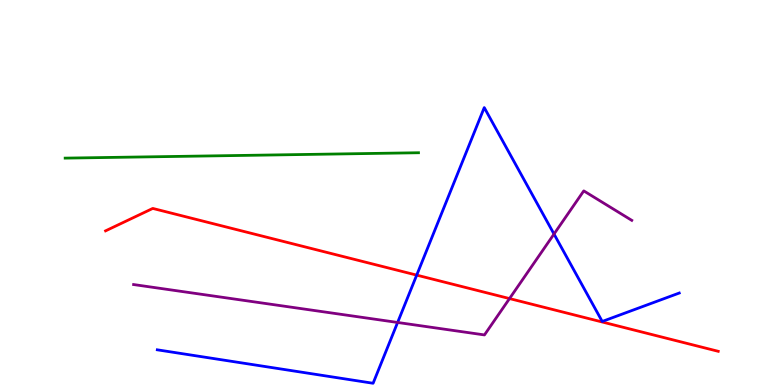[{'lines': ['blue', 'red'], 'intersections': [{'x': 5.38, 'y': 2.85}]}, {'lines': ['green', 'red'], 'intersections': []}, {'lines': ['purple', 'red'], 'intersections': [{'x': 6.57, 'y': 2.24}]}, {'lines': ['blue', 'green'], 'intersections': []}, {'lines': ['blue', 'purple'], 'intersections': [{'x': 5.13, 'y': 1.62}, {'x': 7.15, 'y': 3.92}]}, {'lines': ['green', 'purple'], 'intersections': []}]